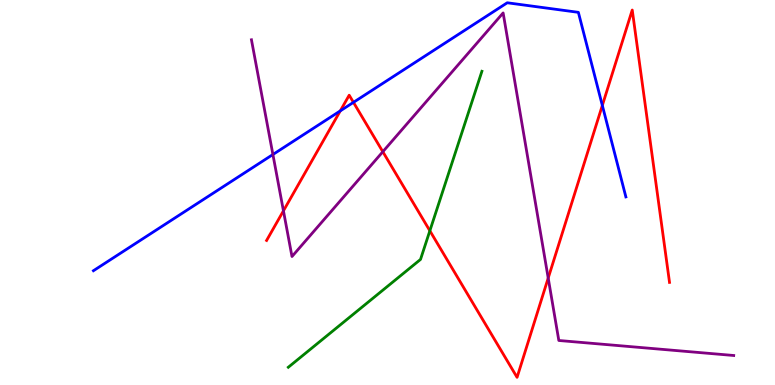[{'lines': ['blue', 'red'], 'intersections': [{'x': 4.39, 'y': 7.12}, {'x': 4.56, 'y': 7.34}, {'x': 7.77, 'y': 7.26}]}, {'lines': ['green', 'red'], 'intersections': [{'x': 5.55, 'y': 4.01}]}, {'lines': ['purple', 'red'], 'intersections': [{'x': 3.66, 'y': 4.52}, {'x': 4.94, 'y': 6.06}, {'x': 7.07, 'y': 2.78}]}, {'lines': ['blue', 'green'], 'intersections': []}, {'lines': ['blue', 'purple'], 'intersections': [{'x': 3.52, 'y': 5.99}]}, {'lines': ['green', 'purple'], 'intersections': []}]